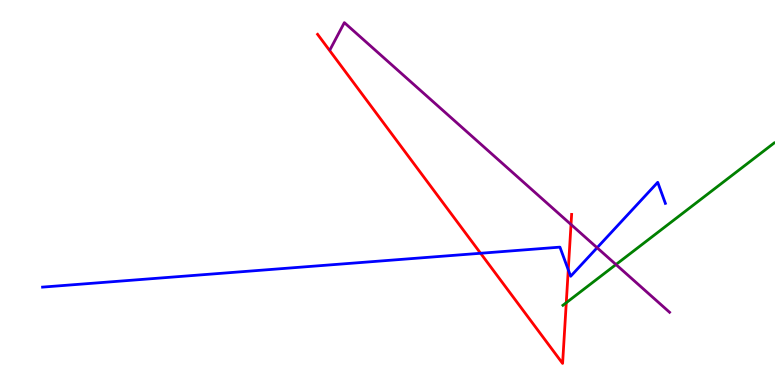[{'lines': ['blue', 'red'], 'intersections': [{'x': 6.2, 'y': 3.42}, {'x': 7.33, 'y': 2.99}]}, {'lines': ['green', 'red'], 'intersections': [{'x': 7.31, 'y': 2.14}]}, {'lines': ['purple', 'red'], 'intersections': [{'x': 7.37, 'y': 4.17}]}, {'lines': ['blue', 'green'], 'intersections': []}, {'lines': ['blue', 'purple'], 'intersections': [{'x': 7.7, 'y': 3.57}]}, {'lines': ['green', 'purple'], 'intersections': [{'x': 7.95, 'y': 3.13}]}]